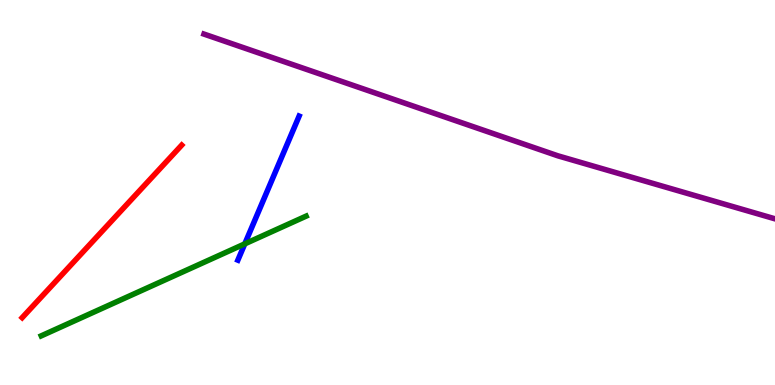[{'lines': ['blue', 'red'], 'intersections': []}, {'lines': ['green', 'red'], 'intersections': []}, {'lines': ['purple', 'red'], 'intersections': []}, {'lines': ['blue', 'green'], 'intersections': [{'x': 3.16, 'y': 3.67}]}, {'lines': ['blue', 'purple'], 'intersections': []}, {'lines': ['green', 'purple'], 'intersections': []}]